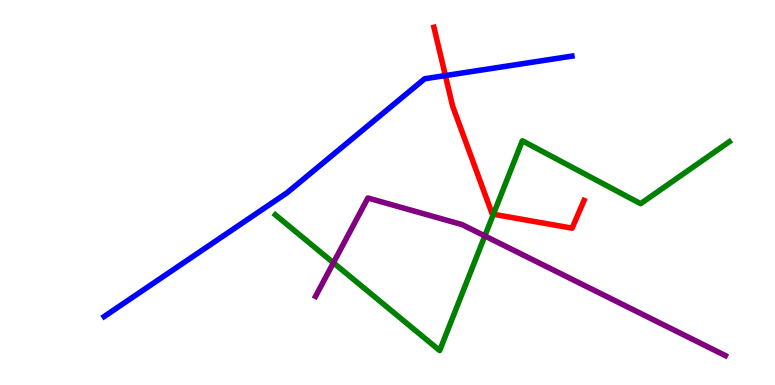[{'lines': ['blue', 'red'], 'intersections': [{'x': 5.75, 'y': 8.04}]}, {'lines': ['green', 'red'], 'intersections': [{'x': 6.37, 'y': 4.44}]}, {'lines': ['purple', 'red'], 'intersections': []}, {'lines': ['blue', 'green'], 'intersections': []}, {'lines': ['blue', 'purple'], 'intersections': []}, {'lines': ['green', 'purple'], 'intersections': [{'x': 4.3, 'y': 3.17}, {'x': 6.26, 'y': 3.87}]}]